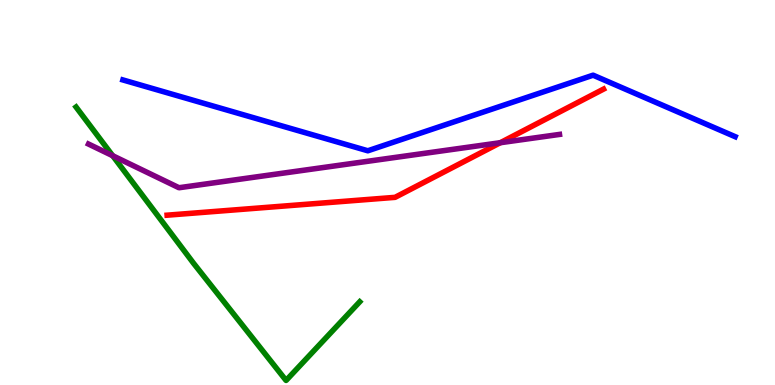[{'lines': ['blue', 'red'], 'intersections': []}, {'lines': ['green', 'red'], 'intersections': []}, {'lines': ['purple', 'red'], 'intersections': [{'x': 6.46, 'y': 6.29}]}, {'lines': ['blue', 'green'], 'intersections': []}, {'lines': ['blue', 'purple'], 'intersections': []}, {'lines': ['green', 'purple'], 'intersections': [{'x': 1.45, 'y': 5.96}]}]